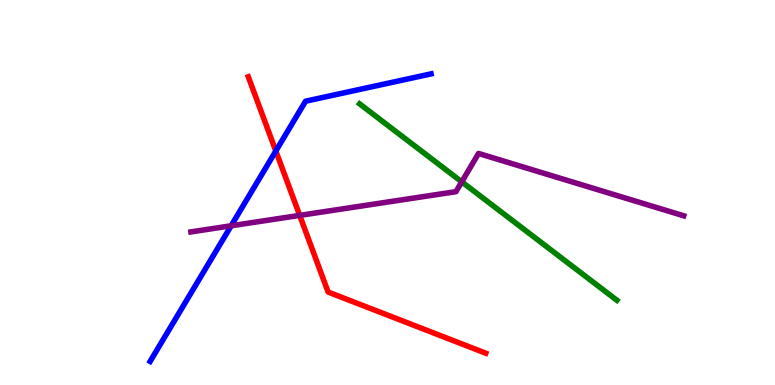[{'lines': ['blue', 'red'], 'intersections': [{'x': 3.56, 'y': 6.08}]}, {'lines': ['green', 'red'], 'intersections': []}, {'lines': ['purple', 'red'], 'intersections': [{'x': 3.87, 'y': 4.41}]}, {'lines': ['blue', 'green'], 'intersections': []}, {'lines': ['blue', 'purple'], 'intersections': [{'x': 2.98, 'y': 4.14}]}, {'lines': ['green', 'purple'], 'intersections': [{'x': 5.96, 'y': 5.28}]}]